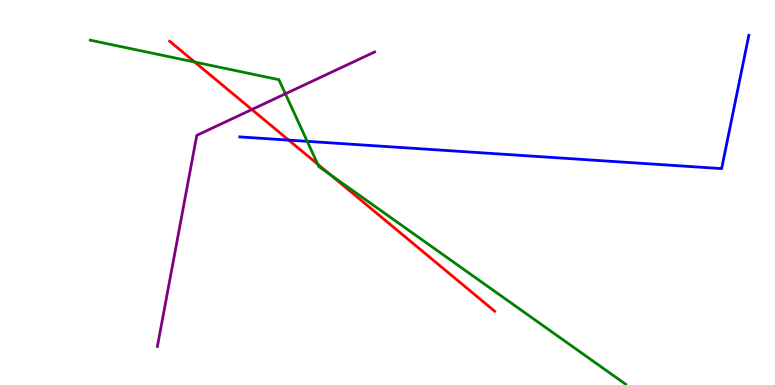[{'lines': ['blue', 'red'], 'intersections': [{'x': 3.72, 'y': 6.36}]}, {'lines': ['green', 'red'], 'intersections': [{'x': 2.51, 'y': 8.39}, {'x': 4.1, 'y': 5.73}, {'x': 4.26, 'y': 5.46}]}, {'lines': ['purple', 'red'], 'intersections': [{'x': 3.25, 'y': 7.16}]}, {'lines': ['blue', 'green'], 'intersections': [{'x': 3.96, 'y': 6.33}]}, {'lines': ['blue', 'purple'], 'intersections': []}, {'lines': ['green', 'purple'], 'intersections': [{'x': 3.68, 'y': 7.56}]}]